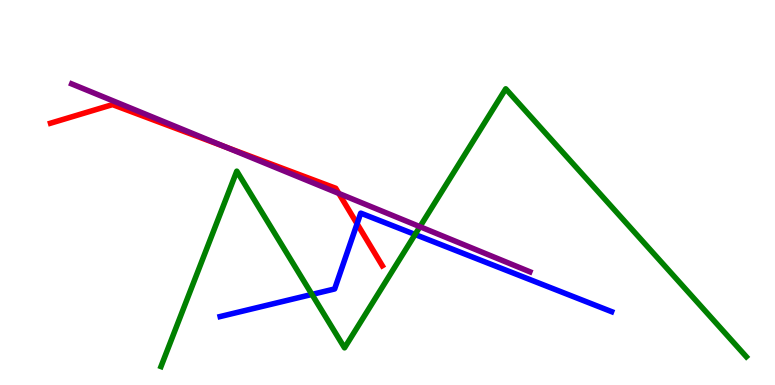[{'lines': ['blue', 'red'], 'intersections': [{'x': 4.61, 'y': 4.19}]}, {'lines': ['green', 'red'], 'intersections': []}, {'lines': ['purple', 'red'], 'intersections': [{'x': 2.9, 'y': 6.19}, {'x': 4.37, 'y': 4.98}]}, {'lines': ['blue', 'green'], 'intersections': [{'x': 4.03, 'y': 2.35}, {'x': 5.36, 'y': 3.91}]}, {'lines': ['blue', 'purple'], 'intersections': []}, {'lines': ['green', 'purple'], 'intersections': [{'x': 5.42, 'y': 4.11}]}]